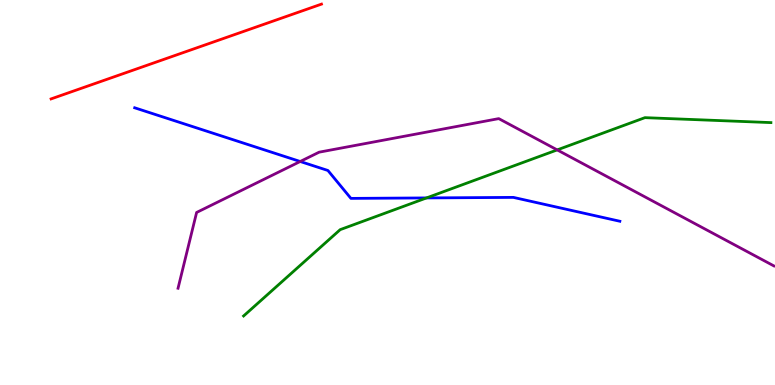[{'lines': ['blue', 'red'], 'intersections': []}, {'lines': ['green', 'red'], 'intersections': []}, {'lines': ['purple', 'red'], 'intersections': []}, {'lines': ['blue', 'green'], 'intersections': [{'x': 5.5, 'y': 4.86}]}, {'lines': ['blue', 'purple'], 'intersections': [{'x': 3.87, 'y': 5.81}]}, {'lines': ['green', 'purple'], 'intersections': [{'x': 7.19, 'y': 6.11}]}]